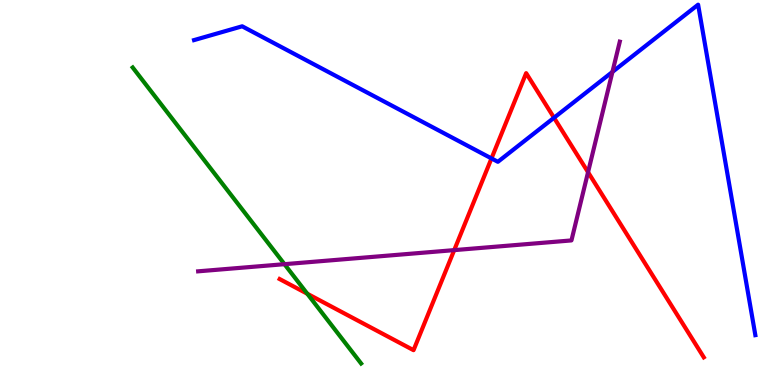[{'lines': ['blue', 'red'], 'intersections': [{'x': 6.34, 'y': 5.89}, {'x': 7.15, 'y': 6.94}]}, {'lines': ['green', 'red'], 'intersections': [{'x': 3.97, 'y': 2.37}]}, {'lines': ['purple', 'red'], 'intersections': [{'x': 5.86, 'y': 3.5}, {'x': 7.59, 'y': 5.53}]}, {'lines': ['blue', 'green'], 'intersections': []}, {'lines': ['blue', 'purple'], 'intersections': [{'x': 7.9, 'y': 8.13}]}, {'lines': ['green', 'purple'], 'intersections': [{'x': 3.67, 'y': 3.14}]}]